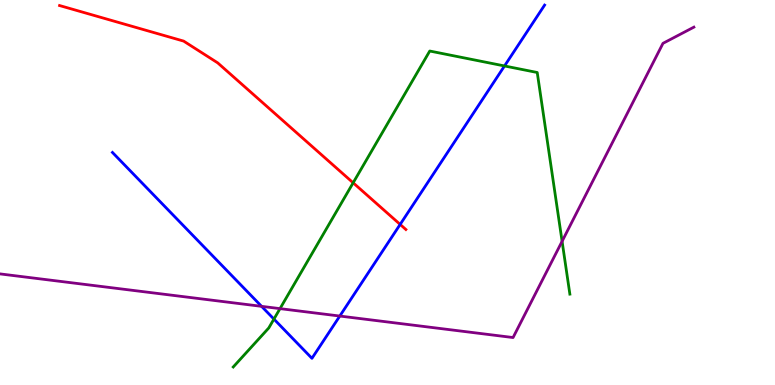[{'lines': ['blue', 'red'], 'intersections': [{'x': 5.16, 'y': 4.17}]}, {'lines': ['green', 'red'], 'intersections': [{'x': 4.56, 'y': 5.25}]}, {'lines': ['purple', 'red'], 'intersections': []}, {'lines': ['blue', 'green'], 'intersections': [{'x': 3.53, 'y': 1.71}, {'x': 6.51, 'y': 8.29}]}, {'lines': ['blue', 'purple'], 'intersections': [{'x': 3.38, 'y': 2.04}, {'x': 4.38, 'y': 1.79}]}, {'lines': ['green', 'purple'], 'intersections': [{'x': 3.61, 'y': 1.98}, {'x': 7.25, 'y': 3.73}]}]